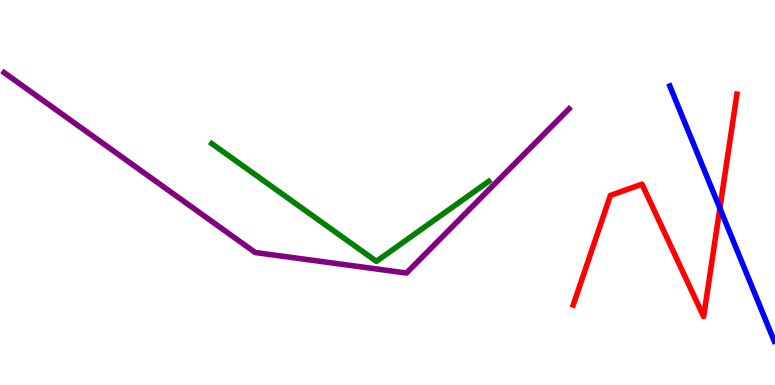[{'lines': ['blue', 'red'], 'intersections': [{'x': 9.29, 'y': 4.59}]}, {'lines': ['green', 'red'], 'intersections': []}, {'lines': ['purple', 'red'], 'intersections': []}, {'lines': ['blue', 'green'], 'intersections': []}, {'lines': ['blue', 'purple'], 'intersections': []}, {'lines': ['green', 'purple'], 'intersections': []}]